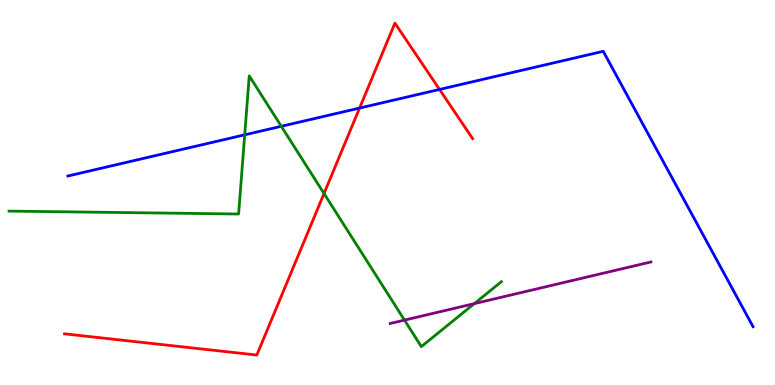[{'lines': ['blue', 'red'], 'intersections': [{'x': 4.64, 'y': 7.19}, {'x': 5.67, 'y': 7.68}]}, {'lines': ['green', 'red'], 'intersections': [{'x': 4.18, 'y': 4.97}]}, {'lines': ['purple', 'red'], 'intersections': []}, {'lines': ['blue', 'green'], 'intersections': [{'x': 3.16, 'y': 6.5}, {'x': 3.63, 'y': 6.72}]}, {'lines': ['blue', 'purple'], 'intersections': []}, {'lines': ['green', 'purple'], 'intersections': [{'x': 5.22, 'y': 1.69}, {'x': 6.12, 'y': 2.11}]}]